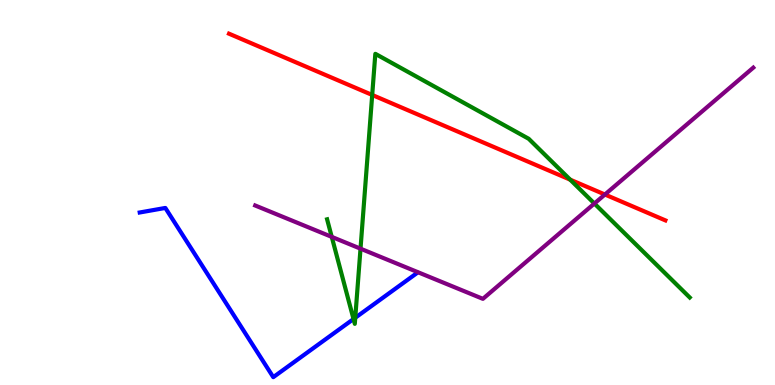[{'lines': ['blue', 'red'], 'intersections': []}, {'lines': ['green', 'red'], 'intersections': [{'x': 4.8, 'y': 7.53}, {'x': 7.36, 'y': 5.33}]}, {'lines': ['purple', 'red'], 'intersections': [{'x': 7.81, 'y': 4.95}]}, {'lines': ['blue', 'green'], 'intersections': [{'x': 4.56, 'y': 1.71}, {'x': 4.58, 'y': 1.75}]}, {'lines': ['blue', 'purple'], 'intersections': []}, {'lines': ['green', 'purple'], 'intersections': [{'x': 4.28, 'y': 3.85}, {'x': 4.65, 'y': 3.54}, {'x': 7.67, 'y': 4.71}]}]